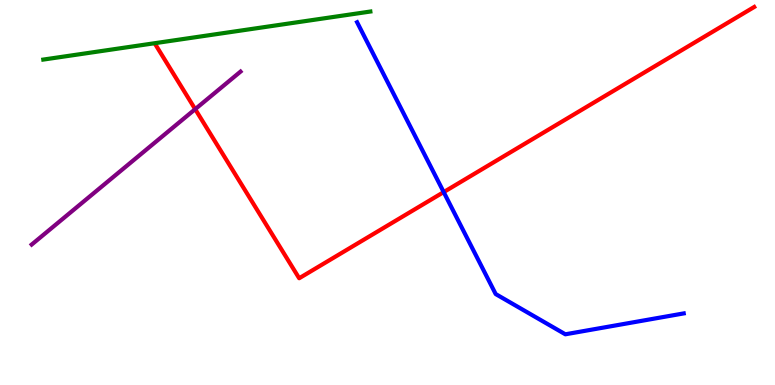[{'lines': ['blue', 'red'], 'intersections': [{'x': 5.73, 'y': 5.01}]}, {'lines': ['green', 'red'], 'intersections': []}, {'lines': ['purple', 'red'], 'intersections': [{'x': 2.52, 'y': 7.16}]}, {'lines': ['blue', 'green'], 'intersections': []}, {'lines': ['blue', 'purple'], 'intersections': []}, {'lines': ['green', 'purple'], 'intersections': []}]